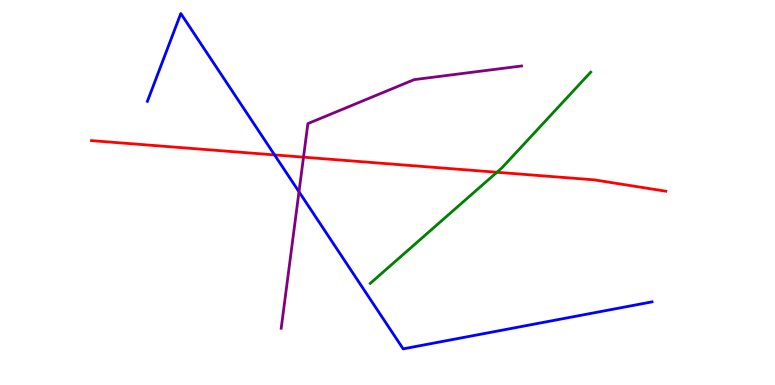[{'lines': ['blue', 'red'], 'intersections': [{'x': 3.54, 'y': 5.98}]}, {'lines': ['green', 'red'], 'intersections': [{'x': 6.41, 'y': 5.53}]}, {'lines': ['purple', 'red'], 'intersections': [{'x': 3.92, 'y': 5.92}]}, {'lines': ['blue', 'green'], 'intersections': []}, {'lines': ['blue', 'purple'], 'intersections': [{'x': 3.86, 'y': 5.02}]}, {'lines': ['green', 'purple'], 'intersections': []}]